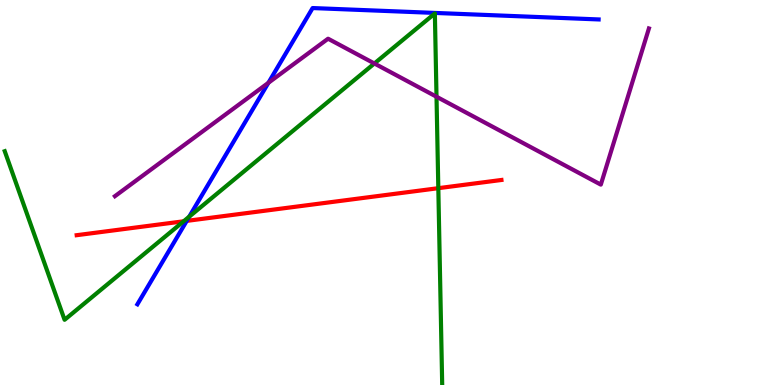[{'lines': ['blue', 'red'], 'intersections': [{'x': 2.41, 'y': 4.26}]}, {'lines': ['green', 'red'], 'intersections': [{'x': 2.37, 'y': 4.25}, {'x': 5.66, 'y': 5.11}]}, {'lines': ['purple', 'red'], 'intersections': []}, {'lines': ['blue', 'green'], 'intersections': [{'x': 2.44, 'y': 4.37}]}, {'lines': ['blue', 'purple'], 'intersections': [{'x': 3.46, 'y': 7.85}]}, {'lines': ['green', 'purple'], 'intersections': [{'x': 4.83, 'y': 8.35}, {'x': 5.63, 'y': 7.49}]}]